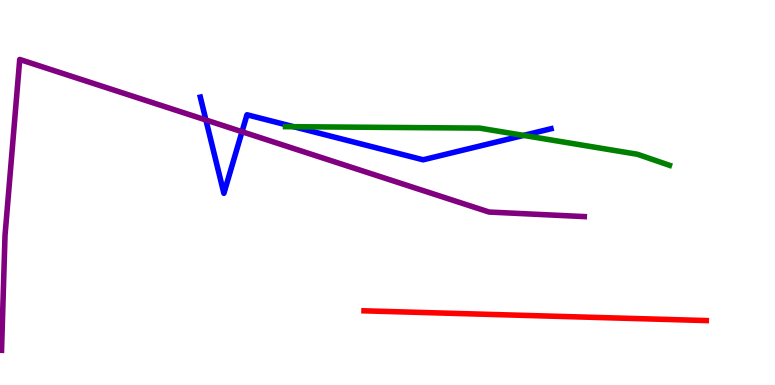[{'lines': ['blue', 'red'], 'intersections': []}, {'lines': ['green', 'red'], 'intersections': []}, {'lines': ['purple', 'red'], 'intersections': []}, {'lines': ['blue', 'green'], 'intersections': [{'x': 3.79, 'y': 6.71}, {'x': 6.76, 'y': 6.48}]}, {'lines': ['blue', 'purple'], 'intersections': [{'x': 2.66, 'y': 6.88}, {'x': 3.12, 'y': 6.58}]}, {'lines': ['green', 'purple'], 'intersections': []}]